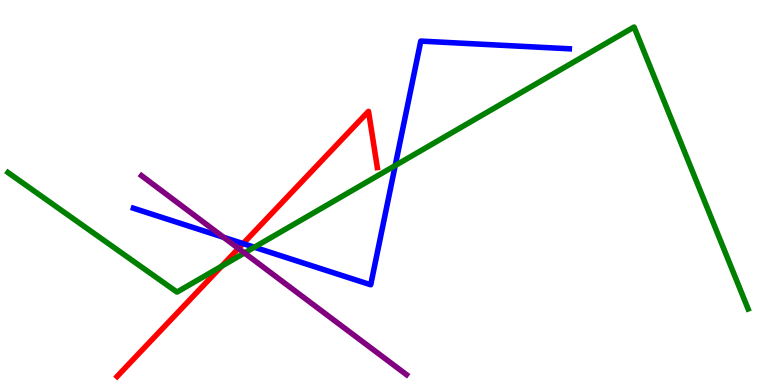[{'lines': ['blue', 'red'], 'intersections': [{'x': 3.14, 'y': 3.67}]}, {'lines': ['green', 'red'], 'intersections': [{'x': 2.86, 'y': 3.09}]}, {'lines': ['purple', 'red'], 'intersections': [{'x': 3.08, 'y': 3.55}]}, {'lines': ['blue', 'green'], 'intersections': [{'x': 3.28, 'y': 3.58}, {'x': 5.1, 'y': 5.7}]}, {'lines': ['blue', 'purple'], 'intersections': [{'x': 2.89, 'y': 3.84}]}, {'lines': ['green', 'purple'], 'intersections': [{'x': 3.15, 'y': 3.43}]}]